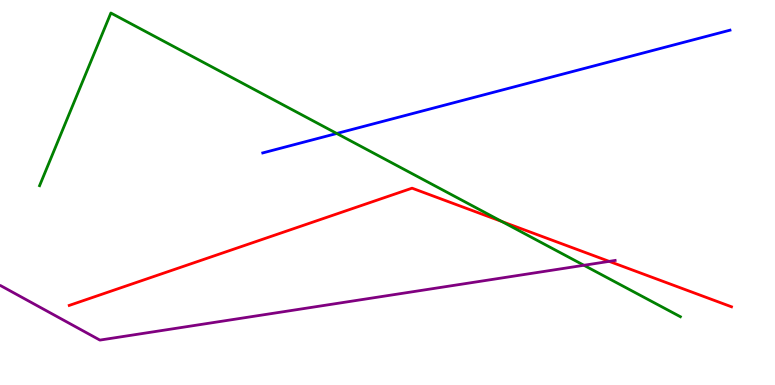[{'lines': ['blue', 'red'], 'intersections': []}, {'lines': ['green', 'red'], 'intersections': [{'x': 6.48, 'y': 4.25}]}, {'lines': ['purple', 'red'], 'intersections': [{'x': 7.86, 'y': 3.21}]}, {'lines': ['blue', 'green'], 'intersections': [{'x': 4.35, 'y': 6.53}]}, {'lines': ['blue', 'purple'], 'intersections': []}, {'lines': ['green', 'purple'], 'intersections': [{'x': 7.53, 'y': 3.11}]}]